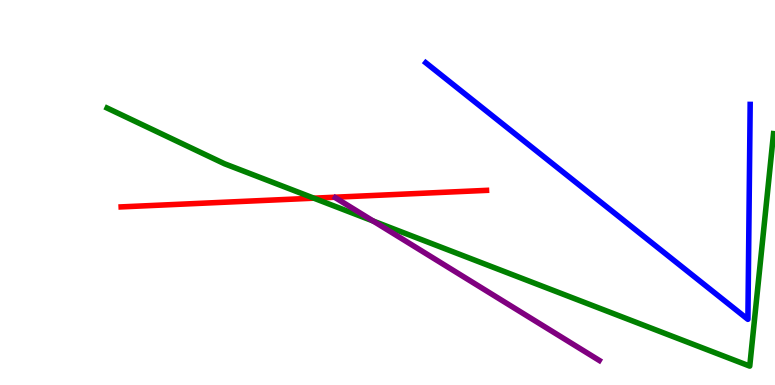[{'lines': ['blue', 'red'], 'intersections': []}, {'lines': ['green', 'red'], 'intersections': [{'x': 4.05, 'y': 4.85}]}, {'lines': ['purple', 'red'], 'intersections': []}, {'lines': ['blue', 'green'], 'intersections': []}, {'lines': ['blue', 'purple'], 'intersections': []}, {'lines': ['green', 'purple'], 'intersections': [{'x': 4.82, 'y': 4.26}]}]